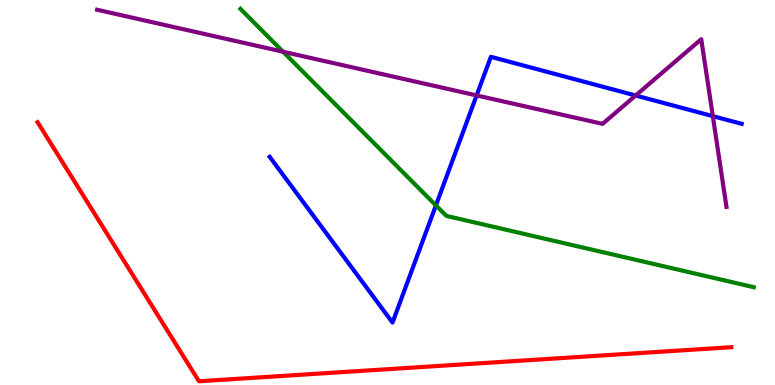[{'lines': ['blue', 'red'], 'intersections': []}, {'lines': ['green', 'red'], 'intersections': []}, {'lines': ['purple', 'red'], 'intersections': []}, {'lines': ['blue', 'green'], 'intersections': [{'x': 5.62, 'y': 4.67}]}, {'lines': ['blue', 'purple'], 'intersections': [{'x': 6.15, 'y': 7.52}, {'x': 8.2, 'y': 7.52}, {'x': 9.2, 'y': 6.98}]}, {'lines': ['green', 'purple'], 'intersections': [{'x': 3.65, 'y': 8.66}]}]